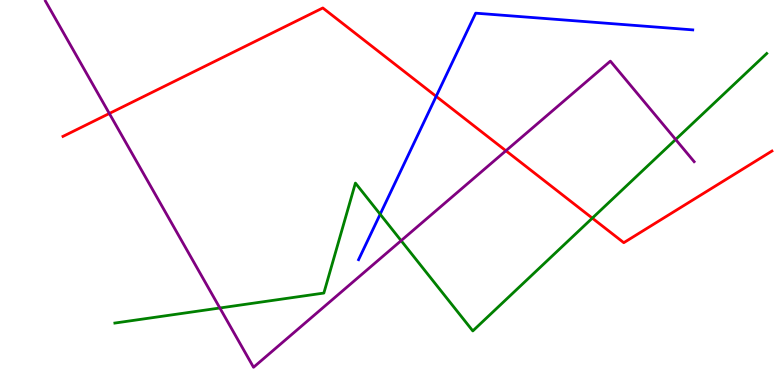[{'lines': ['blue', 'red'], 'intersections': [{'x': 5.63, 'y': 7.5}]}, {'lines': ['green', 'red'], 'intersections': [{'x': 7.64, 'y': 4.33}]}, {'lines': ['purple', 'red'], 'intersections': [{'x': 1.41, 'y': 7.05}, {'x': 6.53, 'y': 6.08}]}, {'lines': ['blue', 'green'], 'intersections': [{'x': 4.91, 'y': 4.44}]}, {'lines': ['blue', 'purple'], 'intersections': []}, {'lines': ['green', 'purple'], 'intersections': [{'x': 2.84, 'y': 2.0}, {'x': 5.18, 'y': 3.75}, {'x': 8.72, 'y': 6.38}]}]